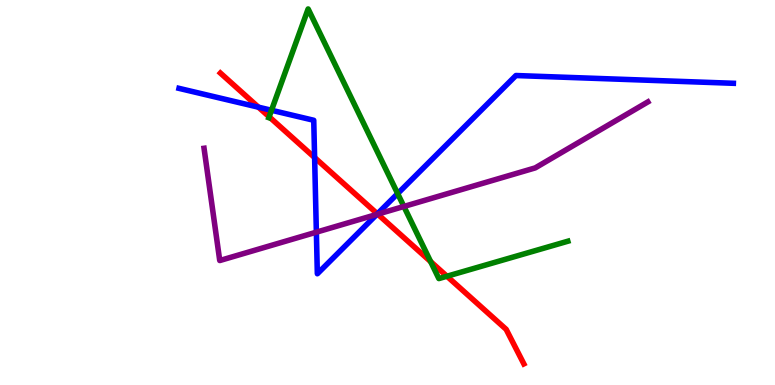[{'lines': ['blue', 'red'], 'intersections': [{'x': 3.33, 'y': 7.22}, {'x': 4.06, 'y': 5.91}, {'x': 4.87, 'y': 4.45}]}, {'lines': ['green', 'red'], 'intersections': [{'x': 3.47, 'y': 6.97}, {'x': 5.56, 'y': 3.21}, {'x': 5.77, 'y': 2.83}]}, {'lines': ['purple', 'red'], 'intersections': [{'x': 4.87, 'y': 4.44}]}, {'lines': ['blue', 'green'], 'intersections': [{'x': 3.5, 'y': 7.14}, {'x': 5.13, 'y': 4.97}]}, {'lines': ['blue', 'purple'], 'intersections': [{'x': 4.08, 'y': 3.97}, {'x': 4.86, 'y': 4.43}]}, {'lines': ['green', 'purple'], 'intersections': [{'x': 5.21, 'y': 4.64}]}]